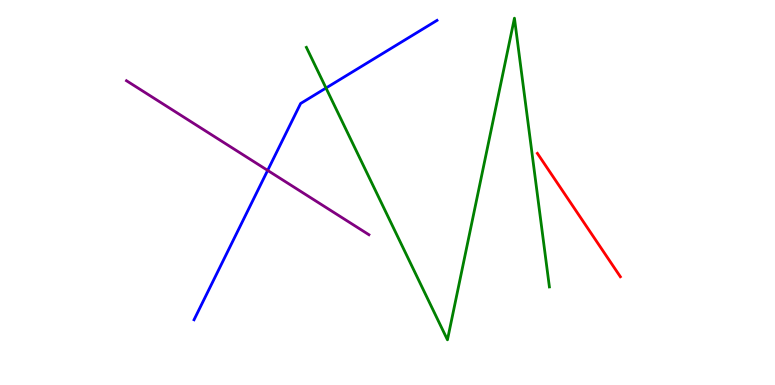[{'lines': ['blue', 'red'], 'intersections': []}, {'lines': ['green', 'red'], 'intersections': []}, {'lines': ['purple', 'red'], 'intersections': []}, {'lines': ['blue', 'green'], 'intersections': [{'x': 4.21, 'y': 7.71}]}, {'lines': ['blue', 'purple'], 'intersections': [{'x': 3.45, 'y': 5.57}]}, {'lines': ['green', 'purple'], 'intersections': []}]